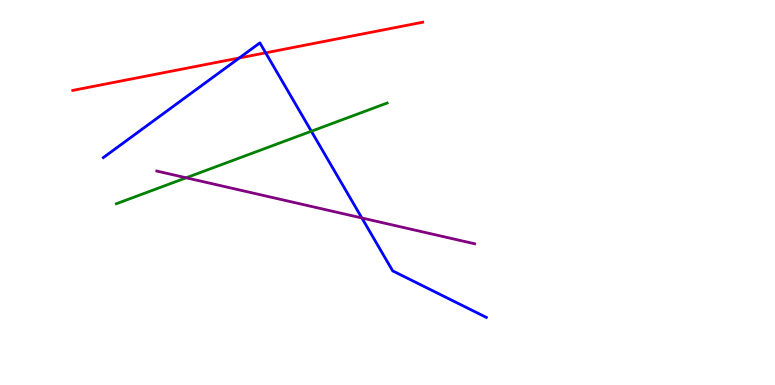[{'lines': ['blue', 'red'], 'intersections': [{'x': 3.09, 'y': 8.49}, {'x': 3.43, 'y': 8.63}]}, {'lines': ['green', 'red'], 'intersections': []}, {'lines': ['purple', 'red'], 'intersections': []}, {'lines': ['blue', 'green'], 'intersections': [{'x': 4.02, 'y': 6.59}]}, {'lines': ['blue', 'purple'], 'intersections': [{'x': 4.67, 'y': 4.34}]}, {'lines': ['green', 'purple'], 'intersections': [{'x': 2.4, 'y': 5.38}]}]